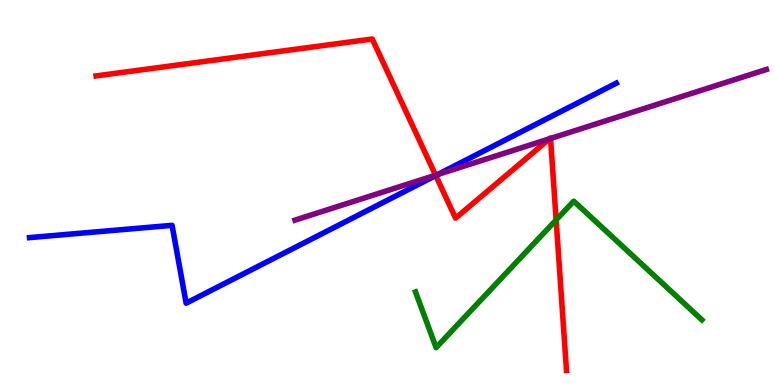[{'lines': ['blue', 'red'], 'intersections': [{'x': 5.62, 'y': 5.44}]}, {'lines': ['green', 'red'], 'intersections': [{'x': 7.18, 'y': 4.29}]}, {'lines': ['purple', 'red'], 'intersections': [{'x': 5.62, 'y': 5.45}, {'x': 7.09, 'y': 6.39}, {'x': 7.1, 'y': 6.4}]}, {'lines': ['blue', 'green'], 'intersections': []}, {'lines': ['blue', 'purple'], 'intersections': [{'x': 5.65, 'y': 5.47}]}, {'lines': ['green', 'purple'], 'intersections': []}]